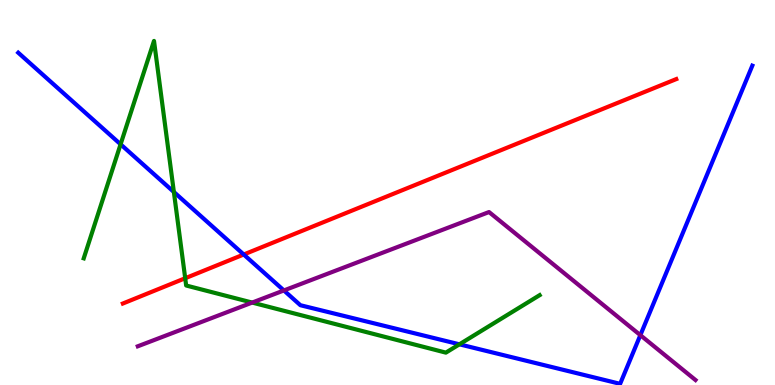[{'lines': ['blue', 'red'], 'intersections': [{'x': 3.14, 'y': 3.39}]}, {'lines': ['green', 'red'], 'intersections': [{'x': 2.39, 'y': 2.77}]}, {'lines': ['purple', 'red'], 'intersections': []}, {'lines': ['blue', 'green'], 'intersections': [{'x': 1.56, 'y': 6.25}, {'x': 2.24, 'y': 5.01}, {'x': 5.93, 'y': 1.06}]}, {'lines': ['blue', 'purple'], 'intersections': [{'x': 3.66, 'y': 2.46}, {'x': 8.26, 'y': 1.29}]}, {'lines': ['green', 'purple'], 'intersections': [{'x': 3.25, 'y': 2.14}]}]